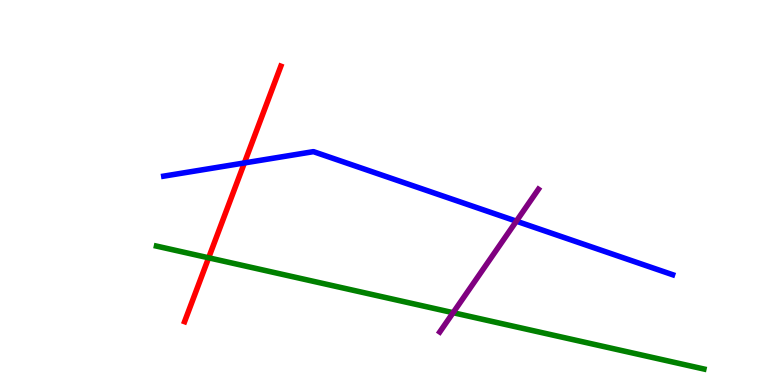[{'lines': ['blue', 'red'], 'intersections': [{'x': 3.15, 'y': 5.77}]}, {'lines': ['green', 'red'], 'intersections': [{'x': 2.69, 'y': 3.3}]}, {'lines': ['purple', 'red'], 'intersections': []}, {'lines': ['blue', 'green'], 'intersections': []}, {'lines': ['blue', 'purple'], 'intersections': [{'x': 6.66, 'y': 4.26}]}, {'lines': ['green', 'purple'], 'intersections': [{'x': 5.85, 'y': 1.88}]}]